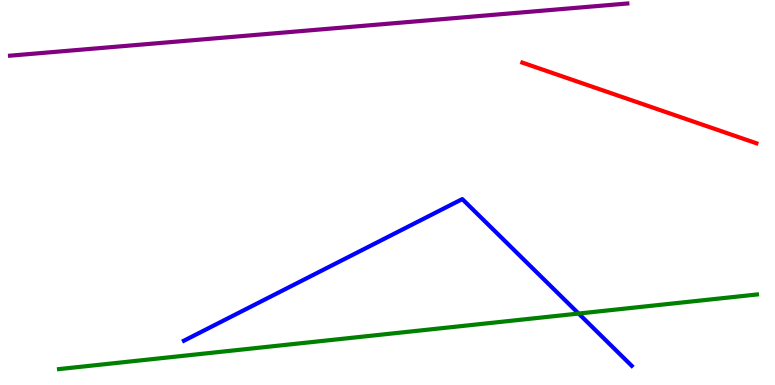[{'lines': ['blue', 'red'], 'intersections': []}, {'lines': ['green', 'red'], 'intersections': []}, {'lines': ['purple', 'red'], 'intersections': []}, {'lines': ['blue', 'green'], 'intersections': [{'x': 7.47, 'y': 1.86}]}, {'lines': ['blue', 'purple'], 'intersections': []}, {'lines': ['green', 'purple'], 'intersections': []}]